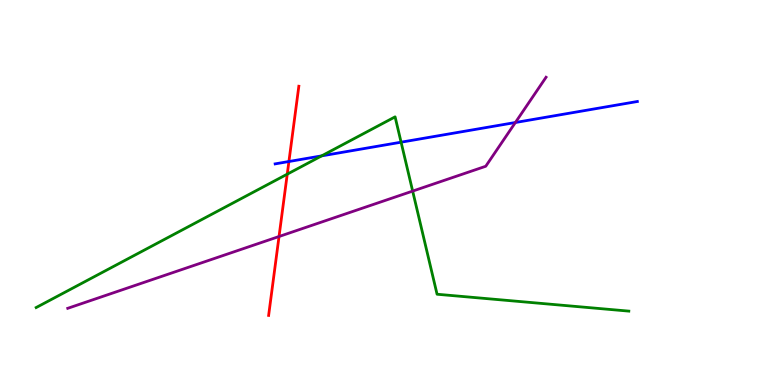[{'lines': ['blue', 'red'], 'intersections': [{'x': 3.73, 'y': 5.8}]}, {'lines': ['green', 'red'], 'intersections': [{'x': 3.71, 'y': 5.48}]}, {'lines': ['purple', 'red'], 'intersections': [{'x': 3.6, 'y': 3.86}]}, {'lines': ['blue', 'green'], 'intersections': [{'x': 4.15, 'y': 5.95}, {'x': 5.18, 'y': 6.31}]}, {'lines': ['blue', 'purple'], 'intersections': [{'x': 6.65, 'y': 6.82}]}, {'lines': ['green', 'purple'], 'intersections': [{'x': 5.32, 'y': 5.04}]}]